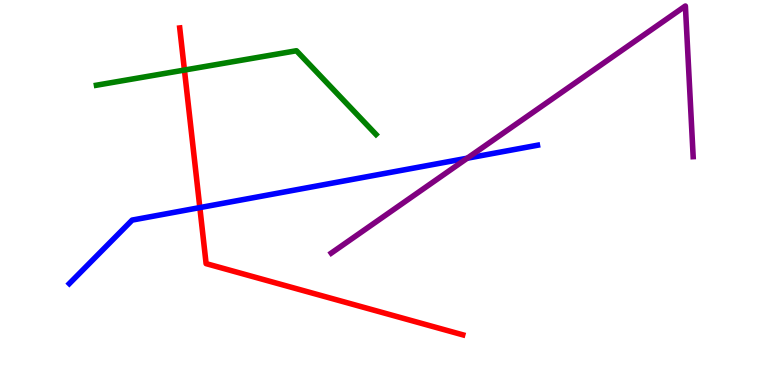[{'lines': ['blue', 'red'], 'intersections': [{'x': 2.58, 'y': 4.61}]}, {'lines': ['green', 'red'], 'intersections': [{'x': 2.38, 'y': 8.18}]}, {'lines': ['purple', 'red'], 'intersections': []}, {'lines': ['blue', 'green'], 'intersections': []}, {'lines': ['blue', 'purple'], 'intersections': [{'x': 6.03, 'y': 5.89}]}, {'lines': ['green', 'purple'], 'intersections': []}]